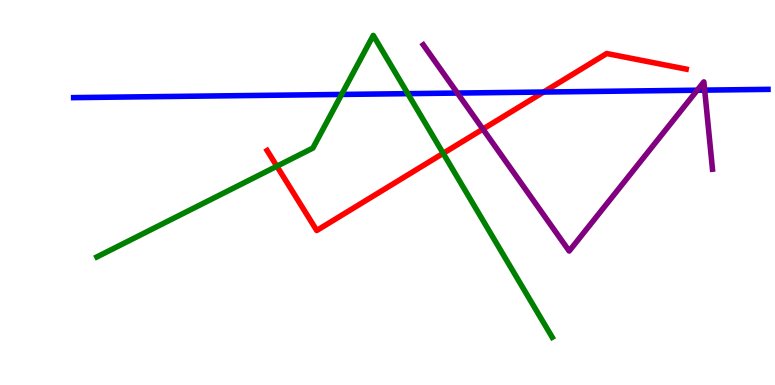[{'lines': ['blue', 'red'], 'intersections': [{'x': 7.01, 'y': 7.61}]}, {'lines': ['green', 'red'], 'intersections': [{'x': 3.57, 'y': 5.68}, {'x': 5.72, 'y': 6.02}]}, {'lines': ['purple', 'red'], 'intersections': [{'x': 6.23, 'y': 6.65}]}, {'lines': ['blue', 'green'], 'intersections': [{'x': 4.41, 'y': 7.55}, {'x': 5.26, 'y': 7.57}]}, {'lines': ['blue', 'purple'], 'intersections': [{'x': 5.9, 'y': 7.58}, {'x': 9.0, 'y': 7.66}, {'x': 9.09, 'y': 7.66}]}, {'lines': ['green', 'purple'], 'intersections': []}]